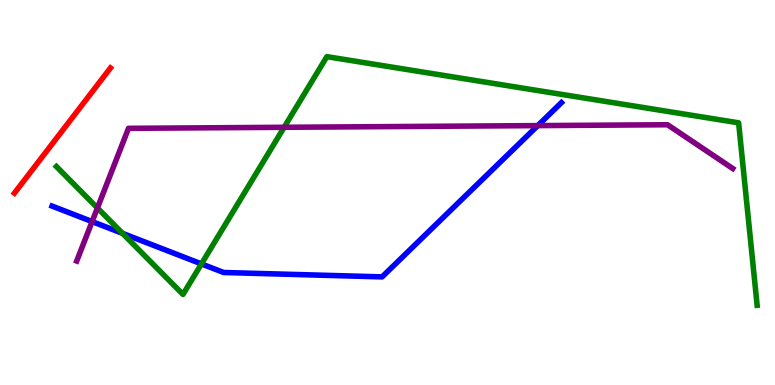[{'lines': ['blue', 'red'], 'intersections': []}, {'lines': ['green', 'red'], 'intersections': []}, {'lines': ['purple', 'red'], 'intersections': []}, {'lines': ['blue', 'green'], 'intersections': [{'x': 1.58, 'y': 3.94}, {'x': 2.6, 'y': 3.15}]}, {'lines': ['blue', 'purple'], 'intersections': [{'x': 1.19, 'y': 4.24}, {'x': 6.94, 'y': 6.74}]}, {'lines': ['green', 'purple'], 'intersections': [{'x': 1.26, 'y': 4.6}, {'x': 3.67, 'y': 6.69}]}]